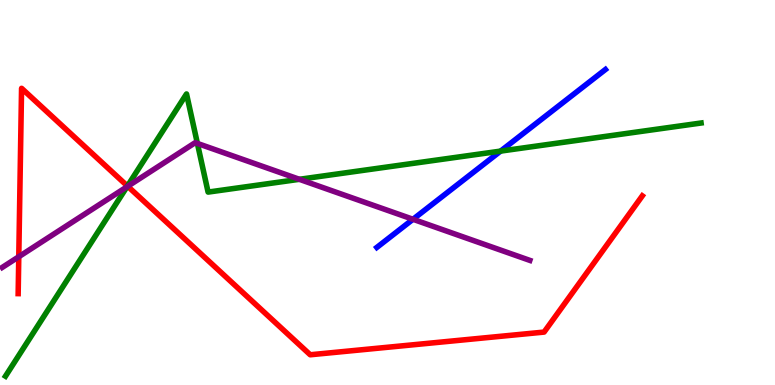[{'lines': ['blue', 'red'], 'intersections': []}, {'lines': ['green', 'red'], 'intersections': [{'x': 1.64, 'y': 5.17}]}, {'lines': ['purple', 'red'], 'intersections': [{'x': 0.242, 'y': 3.33}, {'x': 1.65, 'y': 5.16}]}, {'lines': ['blue', 'green'], 'intersections': [{'x': 6.46, 'y': 6.08}]}, {'lines': ['blue', 'purple'], 'intersections': [{'x': 5.33, 'y': 4.3}]}, {'lines': ['green', 'purple'], 'intersections': [{'x': 1.64, 'y': 5.15}, {'x': 2.55, 'y': 6.27}, {'x': 3.86, 'y': 5.34}]}]